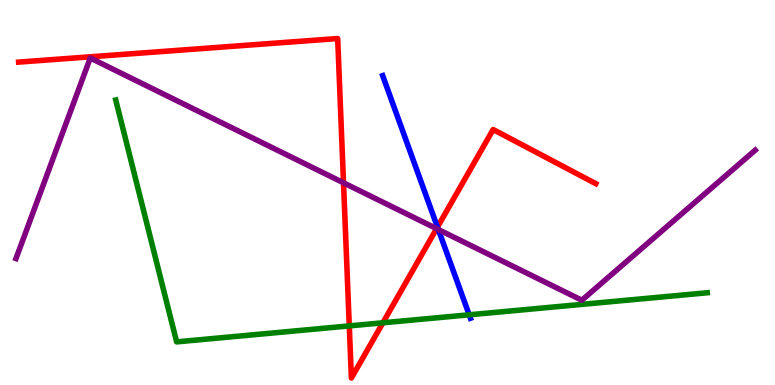[{'lines': ['blue', 'red'], 'intersections': [{'x': 5.64, 'y': 4.1}]}, {'lines': ['green', 'red'], 'intersections': [{'x': 4.51, 'y': 1.53}, {'x': 4.94, 'y': 1.62}]}, {'lines': ['purple', 'red'], 'intersections': [{'x': 4.43, 'y': 5.25}, {'x': 5.63, 'y': 4.06}]}, {'lines': ['blue', 'green'], 'intersections': [{'x': 6.05, 'y': 1.82}]}, {'lines': ['blue', 'purple'], 'intersections': [{'x': 5.66, 'y': 4.04}]}, {'lines': ['green', 'purple'], 'intersections': []}]